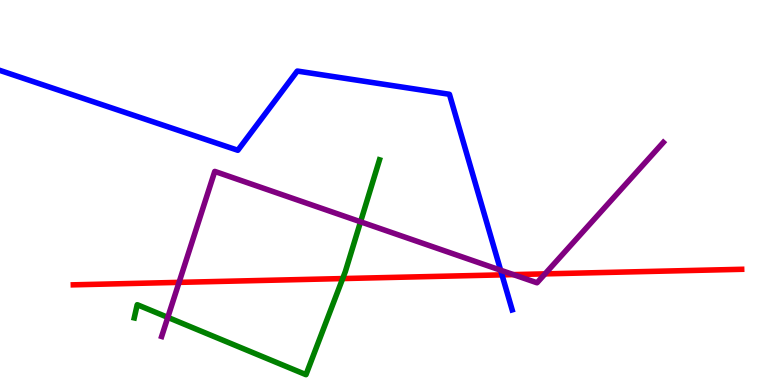[{'lines': ['blue', 'red'], 'intersections': [{'x': 6.48, 'y': 2.86}]}, {'lines': ['green', 'red'], 'intersections': [{'x': 4.42, 'y': 2.76}]}, {'lines': ['purple', 'red'], 'intersections': [{'x': 2.31, 'y': 2.67}, {'x': 6.62, 'y': 2.87}, {'x': 7.03, 'y': 2.89}]}, {'lines': ['blue', 'green'], 'intersections': []}, {'lines': ['blue', 'purple'], 'intersections': [{'x': 6.46, 'y': 2.98}]}, {'lines': ['green', 'purple'], 'intersections': [{'x': 2.17, 'y': 1.76}, {'x': 4.65, 'y': 4.24}]}]